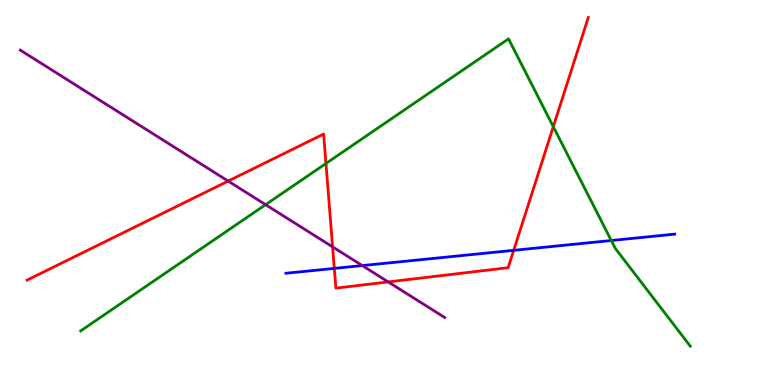[{'lines': ['blue', 'red'], 'intersections': [{'x': 4.31, 'y': 3.03}, {'x': 6.63, 'y': 3.5}]}, {'lines': ['green', 'red'], 'intersections': [{'x': 4.21, 'y': 5.75}, {'x': 7.14, 'y': 6.71}]}, {'lines': ['purple', 'red'], 'intersections': [{'x': 2.94, 'y': 5.3}, {'x': 4.29, 'y': 3.59}, {'x': 5.01, 'y': 2.68}]}, {'lines': ['blue', 'green'], 'intersections': [{'x': 7.89, 'y': 3.75}]}, {'lines': ['blue', 'purple'], 'intersections': [{'x': 4.67, 'y': 3.1}]}, {'lines': ['green', 'purple'], 'intersections': [{'x': 3.43, 'y': 4.68}]}]